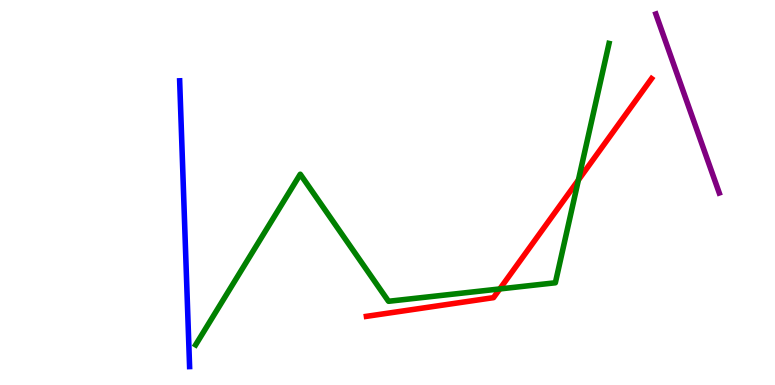[{'lines': ['blue', 'red'], 'intersections': []}, {'lines': ['green', 'red'], 'intersections': [{'x': 6.45, 'y': 2.5}, {'x': 7.46, 'y': 5.32}]}, {'lines': ['purple', 'red'], 'intersections': []}, {'lines': ['blue', 'green'], 'intersections': []}, {'lines': ['blue', 'purple'], 'intersections': []}, {'lines': ['green', 'purple'], 'intersections': []}]